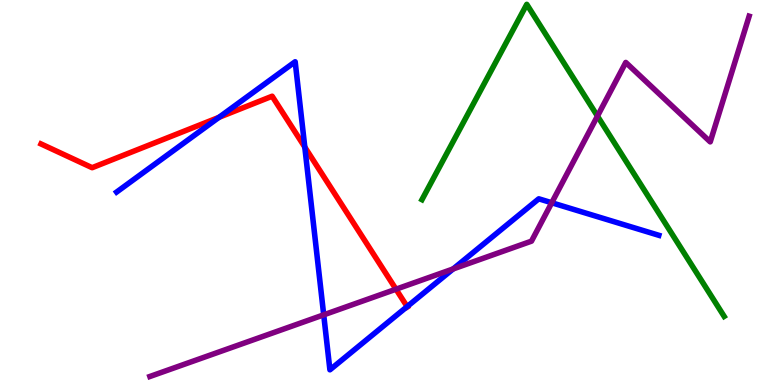[{'lines': ['blue', 'red'], 'intersections': [{'x': 2.83, 'y': 6.95}, {'x': 3.93, 'y': 6.18}, {'x': 5.25, 'y': 2.04}]}, {'lines': ['green', 'red'], 'intersections': []}, {'lines': ['purple', 'red'], 'intersections': [{'x': 5.11, 'y': 2.49}]}, {'lines': ['blue', 'green'], 'intersections': []}, {'lines': ['blue', 'purple'], 'intersections': [{'x': 4.18, 'y': 1.82}, {'x': 5.85, 'y': 3.01}, {'x': 7.12, 'y': 4.73}]}, {'lines': ['green', 'purple'], 'intersections': [{'x': 7.71, 'y': 6.98}]}]